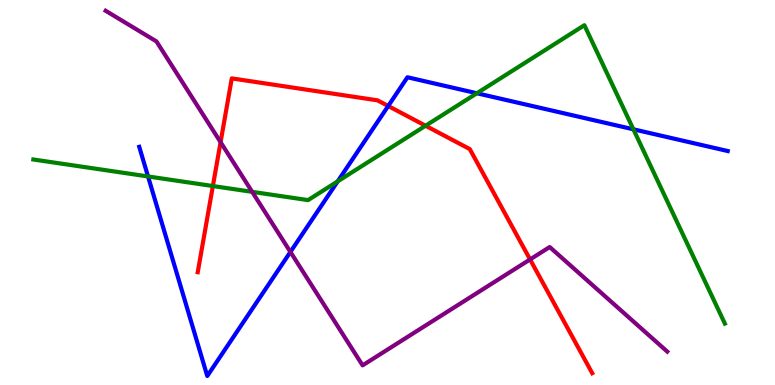[{'lines': ['blue', 'red'], 'intersections': [{'x': 5.01, 'y': 7.25}]}, {'lines': ['green', 'red'], 'intersections': [{'x': 2.75, 'y': 5.17}, {'x': 5.49, 'y': 6.73}]}, {'lines': ['purple', 'red'], 'intersections': [{'x': 2.85, 'y': 6.31}, {'x': 6.84, 'y': 3.26}]}, {'lines': ['blue', 'green'], 'intersections': [{'x': 1.91, 'y': 5.42}, {'x': 4.36, 'y': 5.29}, {'x': 6.15, 'y': 7.58}, {'x': 8.17, 'y': 6.64}]}, {'lines': ['blue', 'purple'], 'intersections': [{'x': 3.75, 'y': 3.46}]}, {'lines': ['green', 'purple'], 'intersections': [{'x': 3.25, 'y': 5.02}]}]